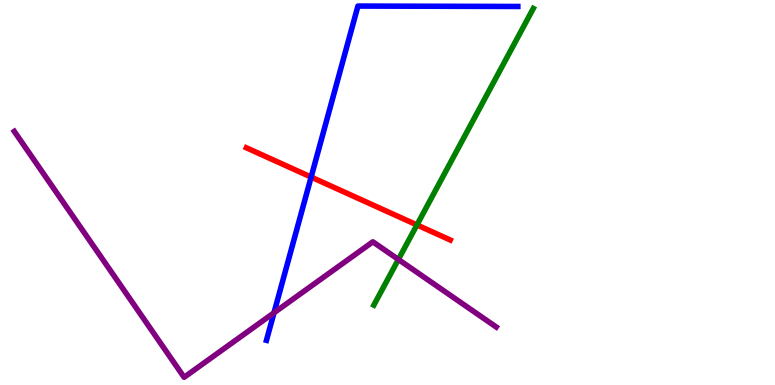[{'lines': ['blue', 'red'], 'intersections': [{'x': 4.01, 'y': 5.4}]}, {'lines': ['green', 'red'], 'intersections': [{'x': 5.38, 'y': 4.16}]}, {'lines': ['purple', 'red'], 'intersections': []}, {'lines': ['blue', 'green'], 'intersections': []}, {'lines': ['blue', 'purple'], 'intersections': [{'x': 3.54, 'y': 1.88}]}, {'lines': ['green', 'purple'], 'intersections': [{'x': 5.14, 'y': 3.26}]}]